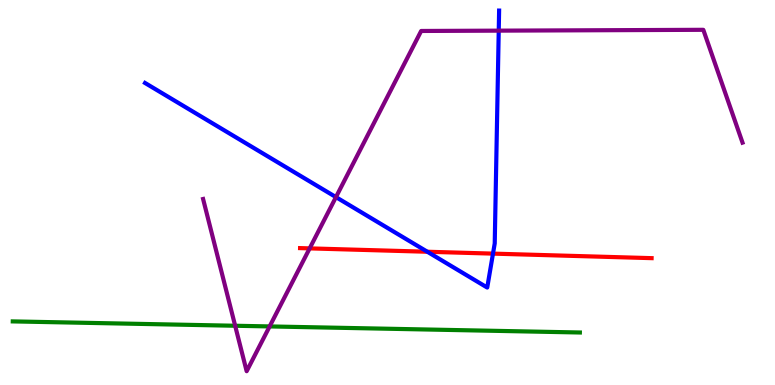[{'lines': ['blue', 'red'], 'intersections': [{'x': 5.51, 'y': 3.46}, {'x': 6.36, 'y': 3.41}]}, {'lines': ['green', 'red'], 'intersections': []}, {'lines': ['purple', 'red'], 'intersections': [{'x': 4.0, 'y': 3.55}]}, {'lines': ['blue', 'green'], 'intersections': []}, {'lines': ['blue', 'purple'], 'intersections': [{'x': 4.33, 'y': 4.88}, {'x': 6.44, 'y': 9.2}]}, {'lines': ['green', 'purple'], 'intersections': [{'x': 3.03, 'y': 1.54}, {'x': 3.48, 'y': 1.52}]}]